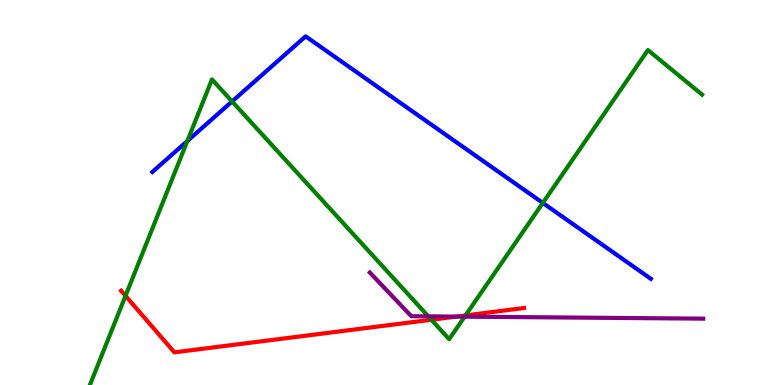[{'lines': ['blue', 'red'], 'intersections': []}, {'lines': ['green', 'red'], 'intersections': [{'x': 1.62, 'y': 2.32}, {'x': 5.57, 'y': 1.69}, {'x': 6.01, 'y': 1.81}]}, {'lines': ['purple', 'red'], 'intersections': [{'x': 5.89, 'y': 1.78}]}, {'lines': ['blue', 'green'], 'intersections': [{'x': 2.42, 'y': 6.34}, {'x': 2.99, 'y': 7.37}, {'x': 7.0, 'y': 4.73}]}, {'lines': ['blue', 'purple'], 'intersections': []}, {'lines': ['green', 'purple'], 'intersections': [{'x': 5.53, 'y': 1.78}, {'x': 6.0, 'y': 1.78}]}]